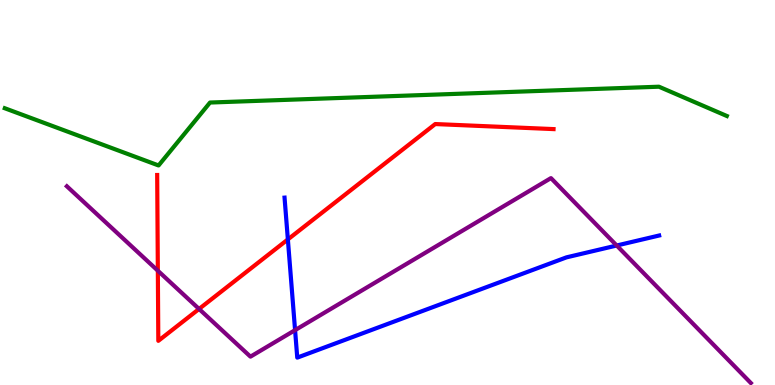[{'lines': ['blue', 'red'], 'intersections': [{'x': 3.71, 'y': 3.78}]}, {'lines': ['green', 'red'], 'intersections': []}, {'lines': ['purple', 'red'], 'intersections': [{'x': 2.04, 'y': 2.97}, {'x': 2.57, 'y': 1.98}]}, {'lines': ['blue', 'green'], 'intersections': []}, {'lines': ['blue', 'purple'], 'intersections': [{'x': 3.81, 'y': 1.42}, {'x': 7.96, 'y': 3.62}]}, {'lines': ['green', 'purple'], 'intersections': []}]